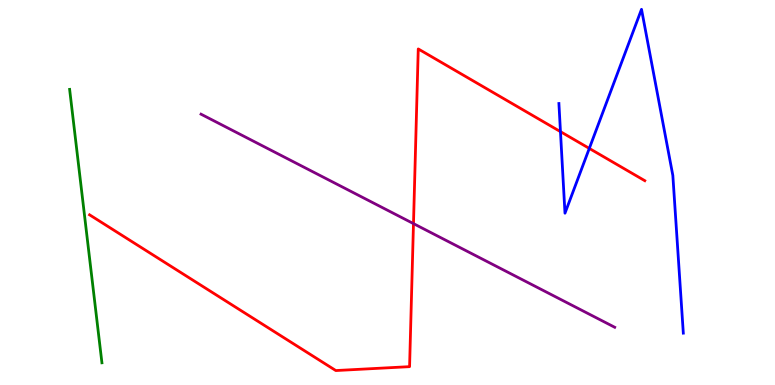[{'lines': ['blue', 'red'], 'intersections': [{'x': 7.23, 'y': 6.58}, {'x': 7.6, 'y': 6.15}]}, {'lines': ['green', 'red'], 'intersections': []}, {'lines': ['purple', 'red'], 'intersections': [{'x': 5.34, 'y': 4.19}]}, {'lines': ['blue', 'green'], 'intersections': []}, {'lines': ['blue', 'purple'], 'intersections': []}, {'lines': ['green', 'purple'], 'intersections': []}]